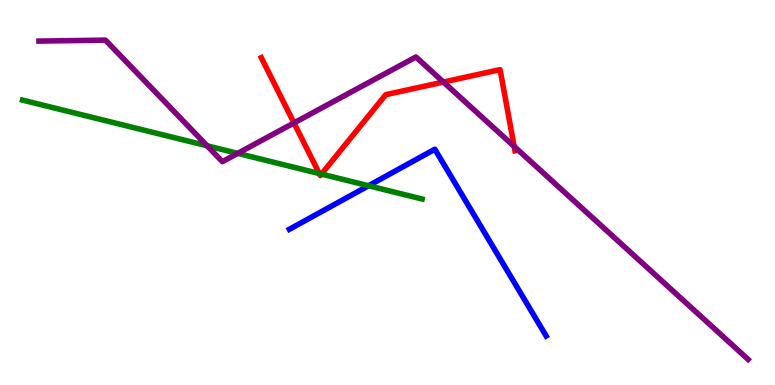[{'lines': ['blue', 'red'], 'intersections': []}, {'lines': ['green', 'red'], 'intersections': [{'x': 4.12, 'y': 5.49}, {'x': 4.15, 'y': 5.48}]}, {'lines': ['purple', 'red'], 'intersections': [{'x': 3.79, 'y': 6.81}, {'x': 5.72, 'y': 7.87}, {'x': 6.63, 'y': 6.2}]}, {'lines': ['blue', 'green'], 'intersections': [{'x': 4.76, 'y': 5.18}]}, {'lines': ['blue', 'purple'], 'intersections': []}, {'lines': ['green', 'purple'], 'intersections': [{'x': 2.67, 'y': 6.21}, {'x': 3.07, 'y': 6.02}]}]